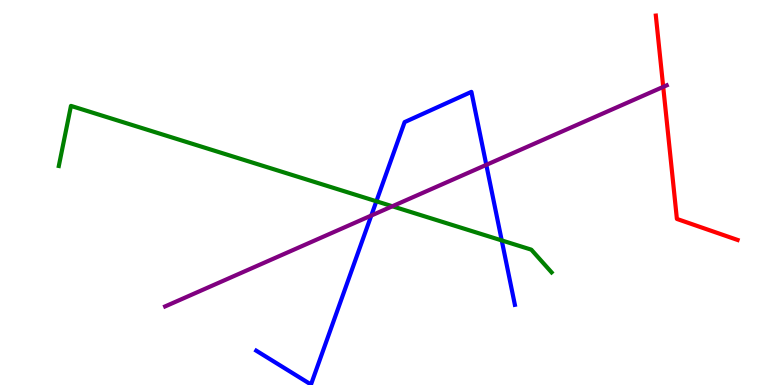[{'lines': ['blue', 'red'], 'intersections': []}, {'lines': ['green', 'red'], 'intersections': []}, {'lines': ['purple', 'red'], 'intersections': [{'x': 8.56, 'y': 7.74}]}, {'lines': ['blue', 'green'], 'intersections': [{'x': 4.86, 'y': 4.77}, {'x': 6.47, 'y': 3.76}]}, {'lines': ['blue', 'purple'], 'intersections': [{'x': 4.79, 'y': 4.4}, {'x': 6.27, 'y': 5.72}]}, {'lines': ['green', 'purple'], 'intersections': [{'x': 5.06, 'y': 4.64}]}]